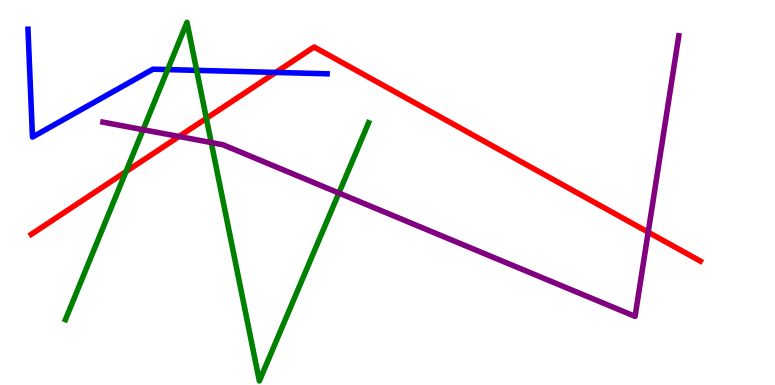[{'lines': ['blue', 'red'], 'intersections': [{'x': 3.56, 'y': 8.12}]}, {'lines': ['green', 'red'], 'intersections': [{'x': 1.63, 'y': 5.54}, {'x': 2.66, 'y': 6.93}]}, {'lines': ['purple', 'red'], 'intersections': [{'x': 2.31, 'y': 6.46}, {'x': 8.36, 'y': 3.97}]}, {'lines': ['blue', 'green'], 'intersections': [{'x': 2.16, 'y': 8.19}, {'x': 2.54, 'y': 8.17}]}, {'lines': ['blue', 'purple'], 'intersections': []}, {'lines': ['green', 'purple'], 'intersections': [{'x': 1.85, 'y': 6.63}, {'x': 2.73, 'y': 6.3}, {'x': 4.37, 'y': 4.99}]}]